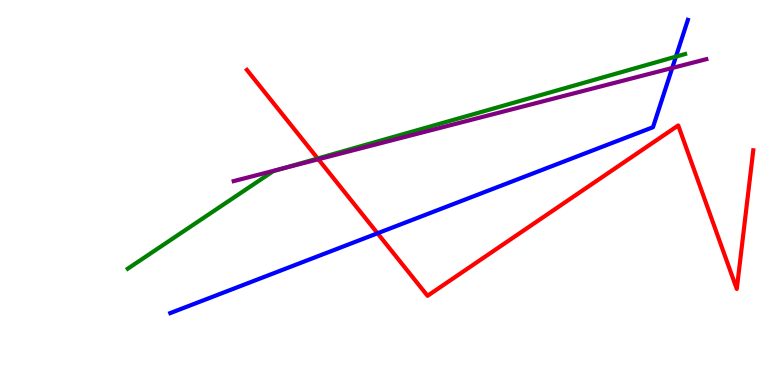[{'lines': ['blue', 'red'], 'intersections': [{'x': 4.87, 'y': 3.94}]}, {'lines': ['green', 'red'], 'intersections': [{'x': 4.1, 'y': 5.88}]}, {'lines': ['purple', 'red'], 'intersections': [{'x': 4.11, 'y': 5.86}]}, {'lines': ['blue', 'green'], 'intersections': [{'x': 8.72, 'y': 8.53}]}, {'lines': ['blue', 'purple'], 'intersections': [{'x': 8.67, 'y': 8.23}]}, {'lines': ['green', 'purple'], 'intersections': [{'x': 3.64, 'y': 5.62}]}]